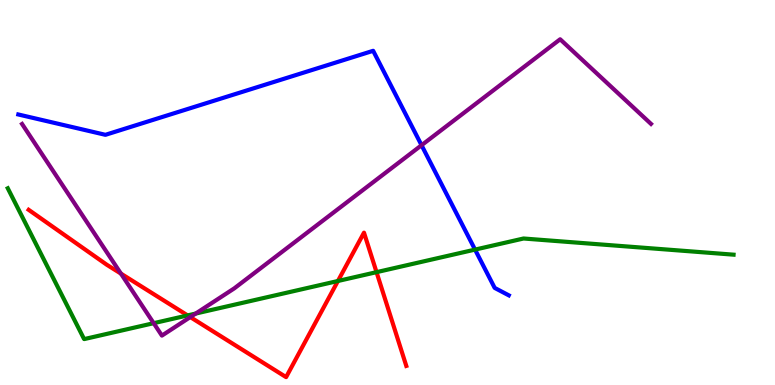[{'lines': ['blue', 'red'], 'intersections': []}, {'lines': ['green', 'red'], 'intersections': [{'x': 2.42, 'y': 1.81}, {'x': 4.36, 'y': 2.7}, {'x': 4.86, 'y': 2.93}]}, {'lines': ['purple', 'red'], 'intersections': [{'x': 1.56, 'y': 2.89}, {'x': 2.46, 'y': 1.76}]}, {'lines': ['blue', 'green'], 'intersections': [{'x': 6.13, 'y': 3.52}]}, {'lines': ['blue', 'purple'], 'intersections': [{'x': 5.44, 'y': 6.23}]}, {'lines': ['green', 'purple'], 'intersections': [{'x': 1.98, 'y': 1.61}, {'x': 2.52, 'y': 1.86}]}]